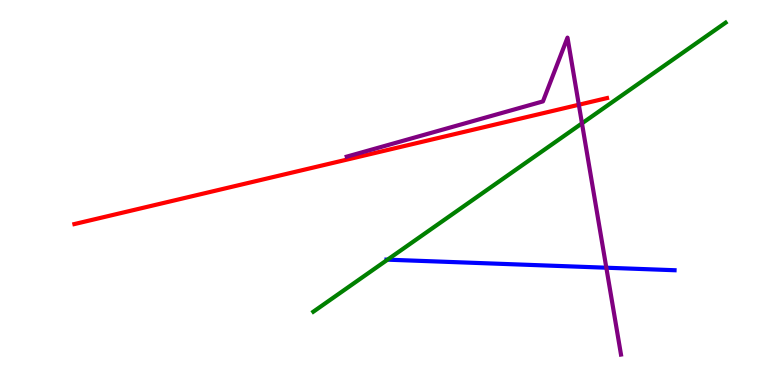[{'lines': ['blue', 'red'], 'intersections': []}, {'lines': ['green', 'red'], 'intersections': []}, {'lines': ['purple', 'red'], 'intersections': [{'x': 7.47, 'y': 7.28}]}, {'lines': ['blue', 'green'], 'intersections': [{'x': 5.0, 'y': 3.26}]}, {'lines': ['blue', 'purple'], 'intersections': [{'x': 7.82, 'y': 3.05}]}, {'lines': ['green', 'purple'], 'intersections': [{'x': 7.51, 'y': 6.8}]}]